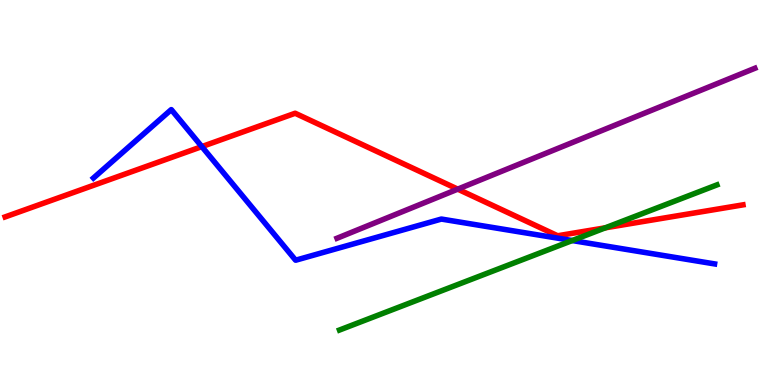[{'lines': ['blue', 'red'], 'intersections': [{'x': 2.6, 'y': 6.19}]}, {'lines': ['green', 'red'], 'intersections': [{'x': 7.81, 'y': 4.08}]}, {'lines': ['purple', 'red'], 'intersections': [{'x': 5.91, 'y': 5.09}]}, {'lines': ['blue', 'green'], 'intersections': [{'x': 7.38, 'y': 3.75}]}, {'lines': ['blue', 'purple'], 'intersections': []}, {'lines': ['green', 'purple'], 'intersections': []}]